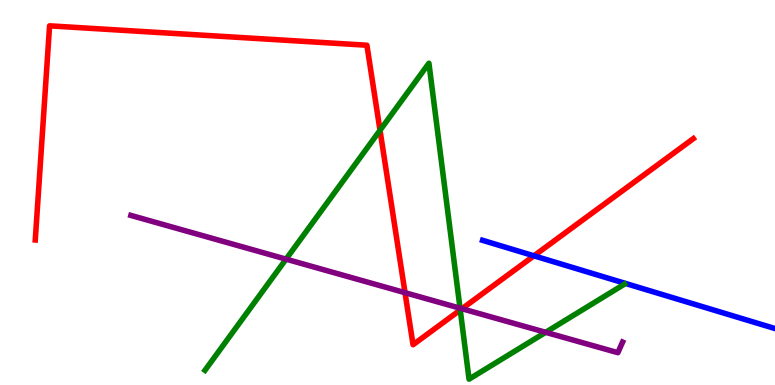[{'lines': ['blue', 'red'], 'intersections': [{'x': 6.89, 'y': 3.36}]}, {'lines': ['green', 'red'], 'intersections': [{'x': 4.9, 'y': 6.62}, {'x': 5.94, 'y': 1.95}]}, {'lines': ['purple', 'red'], 'intersections': [{'x': 5.23, 'y': 2.4}, {'x': 5.96, 'y': 1.98}]}, {'lines': ['blue', 'green'], 'intersections': []}, {'lines': ['blue', 'purple'], 'intersections': []}, {'lines': ['green', 'purple'], 'intersections': [{'x': 3.69, 'y': 3.27}, {'x': 5.94, 'y': 2.0}, {'x': 7.04, 'y': 1.37}]}]